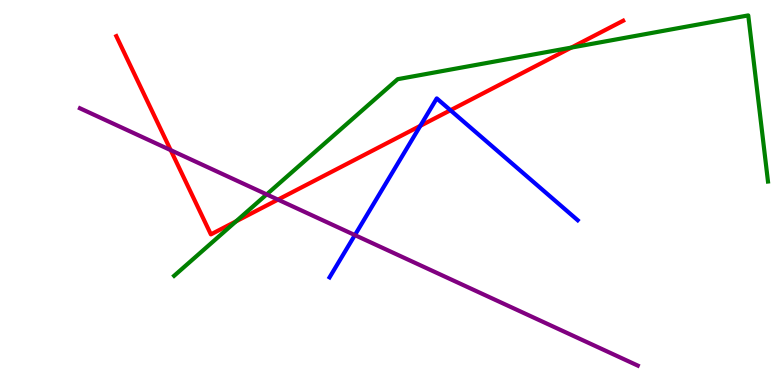[{'lines': ['blue', 'red'], 'intersections': [{'x': 5.42, 'y': 6.73}, {'x': 5.81, 'y': 7.14}]}, {'lines': ['green', 'red'], 'intersections': [{'x': 3.05, 'y': 4.25}, {'x': 7.37, 'y': 8.76}]}, {'lines': ['purple', 'red'], 'intersections': [{'x': 2.2, 'y': 6.1}, {'x': 3.59, 'y': 4.81}]}, {'lines': ['blue', 'green'], 'intersections': []}, {'lines': ['blue', 'purple'], 'intersections': [{'x': 4.58, 'y': 3.89}]}, {'lines': ['green', 'purple'], 'intersections': [{'x': 3.44, 'y': 4.95}]}]